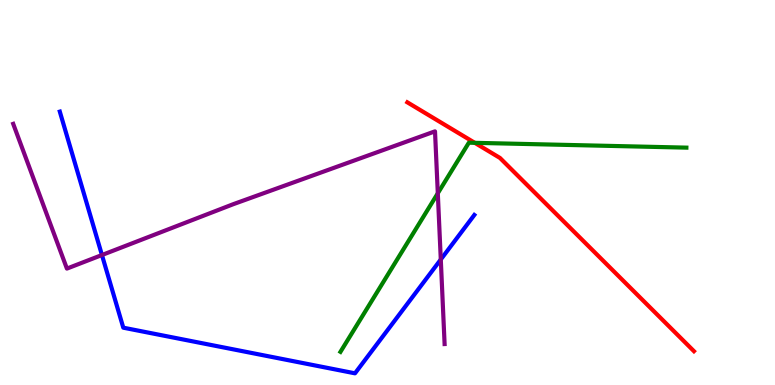[{'lines': ['blue', 'red'], 'intersections': []}, {'lines': ['green', 'red'], 'intersections': [{'x': 6.13, 'y': 6.29}]}, {'lines': ['purple', 'red'], 'intersections': []}, {'lines': ['blue', 'green'], 'intersections': []}, {'lines': ['blue', 'purple'], 'intersections': [{'x': 1.32, 'y': 3.38}, {'x': 5.69, 'y': 3.26}]}, {'lines': ['green', 'purple'], 'intersections': [{'x': 5.65, 'y': 4.98}]}]